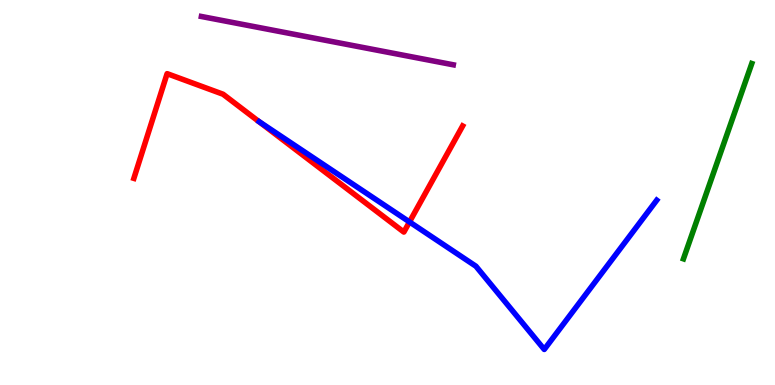[{'lines': ['blue', 'red'], 'intersections': [{'x': 5.28, 'y': 4.24}]}, {'lines': ['green', 'red'], 'intersections': []}, {'lines': ['purple', 'red'], 'intersections': []}, {'lines': ['blue', 'green'], 'intersections': []}, {'lines': ['blue', 'purple'], 'intersections': []}, {'lines': ['green', 'purple'], 'intersections': []}]